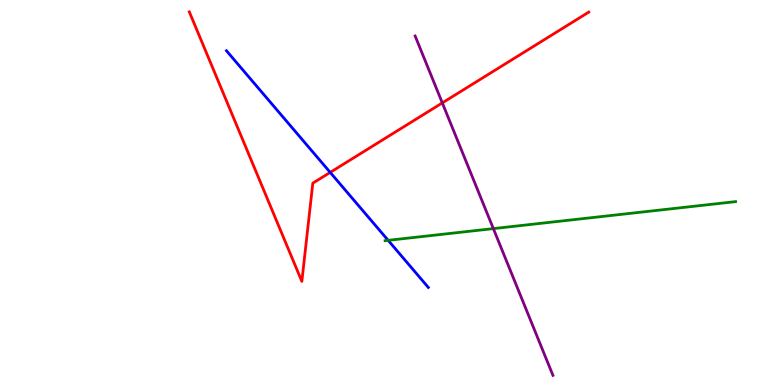[{'lines': ['blue', 'red'], 'intersections': [{'x': 4.26, 'y': 5.52}]}, {'lines': ['green', 'red'], 'intersections': []}, {'lines': ['purple', 'red'], 'intersections': [{'x': 5.71, 'y': 7.33}]}, {'lines': ['blue', 'green'], 'intersections': [{'x': 5.01, 'y': 3.76}]}, {'lines': ['blue', 'purple'], 'intersections': []}, {'lines': ['green', 'purple'], 'intersections': [{'x': 6.37, 'y': 4.06}]}]